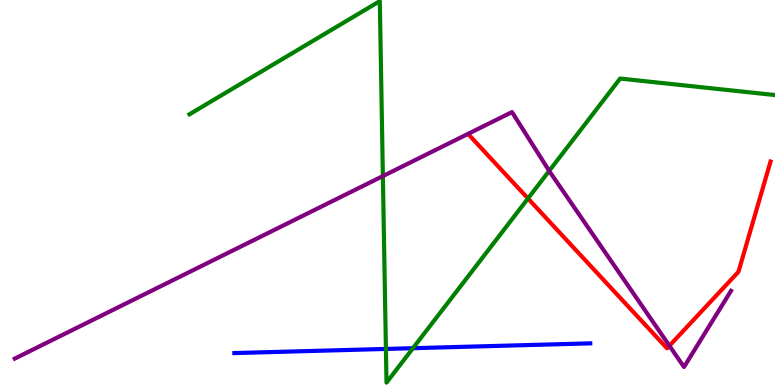[{'lines': ['blue', 'red'], 'intersections': []}, {'lines': ['green', 'red'], 'intersections': [{'x': 6.81, 'y': 4.84}]}, {'lines': ['purple', 'red'], 'intersections': [{'x': 8.64, 'y': 1.02}]}, {'lines': ['blue', 'green'], 'intersections': [{'x': 4.98, 'y': 0.937}, {'x': 5.33, 'y': 0.956}]}, {'lines': ['blue', 'purple'], 'intersections': []}, {'lines': ['green', 'purple'], 'intersections': [{'x': 4.94, 'y': 5.43}, {'x': 7.09, 'y': 5.56}]}]